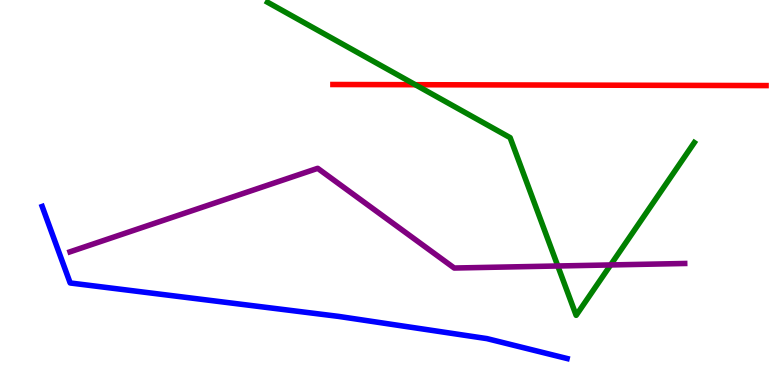[{'lines': ['blue', 'red'], 'intersections': []}, {'lines': ['green', 'red'], 'intersections': [{'x': 5.36, 'y': 7.8}]}, {'lines': ['purple', 'red'], 'intersections': []}, {'lines': ['blue', 'green'], 'intersections': []}, {'lines': ['blue', 'purple'], 'intersections': []}, {'lines': ['green', 'purple'], 'intersections': [{'x': 7.2, 'y': 3.09}, {'x': 7.88, 'y': 3.12}]}]